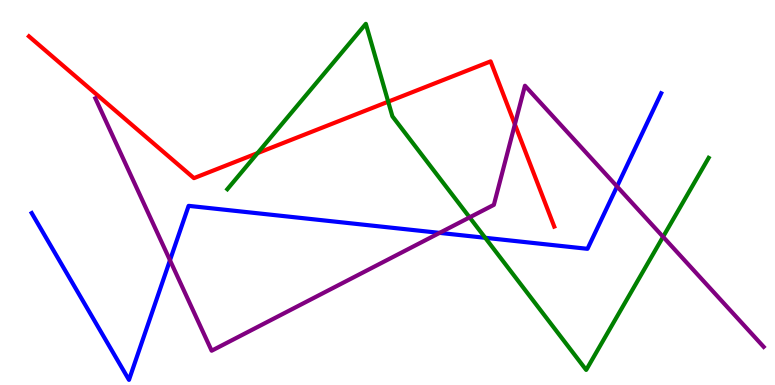[{'lines': ['blue', 'red'], 'intersections': []}, {'lines': ['green', 'red'], 'intersections': [{'x': 3.32, 'y': 6.02}, {'x': 5.01, 'y': 7.36}]}, {'lines': ['purple', 'red'], 'intersections': [{'x': 6.64, 'y': 6.77}]}, {'lines': ['blue', 'green'], 'intersections': [{'x': 6.26, 'y': 3.82}]}, {'lines': ['blue', 'purple'], 'intersections': [{'x': 2.19, 'y': 3.24}, {'x': 5.67, 'y': 3.95}, {'x': 7.96, 'y': 5.16}]}, {'lines': ['green', 'purple'], 'intersections': [{'x': 6.06, 'y': 4.35}, {'x': 8.56, 'y': 3.85}]}]